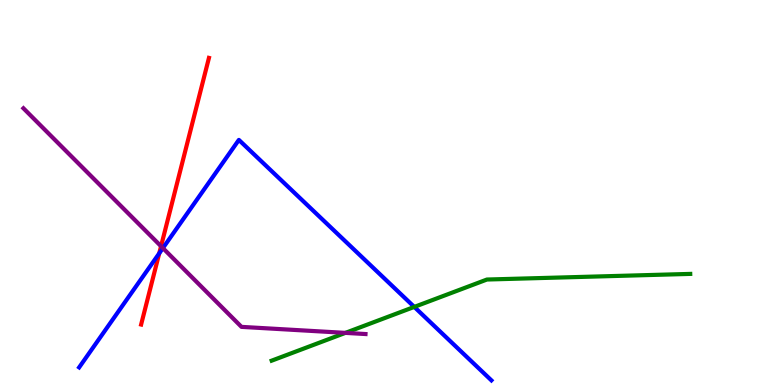[{'lines': ['blue', 'red'], 'intersections': [{'x': 2.05, 'y': 3.42}]}, {'lines': ['green', 'red'], 'intersections': []}, {'lines': ['purple', 'red'], 'intersections': [{'x': 2.08, 'y': 3.6}]}, {'lines': ['blue', 'green'], 'intersections': [{'x': 5.35, 'y': 2.03}]}, {'lines': ['blue', 'purple'], 'intersections': [{'x': 2.1, 'y': 3.56}]}, {'lines': ['green', 'purple'], 'intersections': [{'x': 4.46, 'y': 1.35}]}]